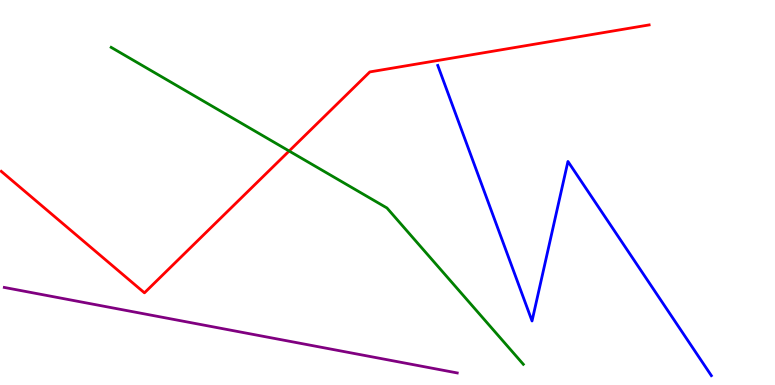[{'lines': ['blue', 'red'], 'intersections': []}, {'lines': ['green', 'red'], 'intersections': [{'x': 3.73, 'y': 6.08}]}, {'lines': ['purple', 'red'], 'intersections': []}, {'lines': ['blue', 'green'], 'intersections': []}, {'lines': ['blue', 'purple'], 'intersections': []}, {'lines': ['green', 'purple'], 'intersections': []}]